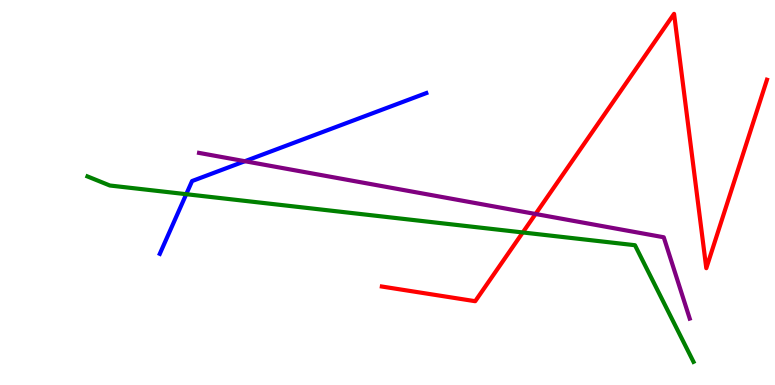[{'lines': ['blue', 'red'], 'intersections': []}, {'lines': ['green', 'red'], 'intersections': [{'x': 6.75, 'y': 3.96}]}, {'lines': ['purple', 'red'], 'intersections': [{'x': 6.91, 'y': 4.44}]}, {'lines': ['blue', 'green'], 'intersections': [{'x': 2.4, 'y': 4.96}]}, {'lines': ['blue', 'purple'], 'intersections': [{'x': 3.16, 'y': 5.81}]}, {'lines': ['green', 'purple'], 'intersections': []}]